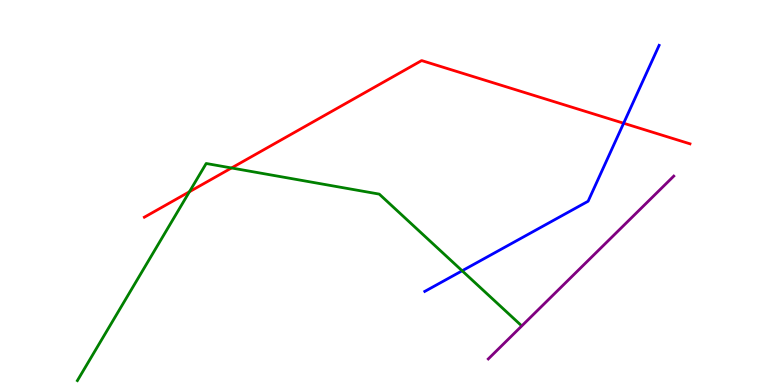[{'lines': ['blue', 'red'], 'intersections': [{'x': 8.05, 'y': 6.8}]}, {'lines': ['green', 'red'], 'intersections': [{'x': 2.44, 'y': 5.02}, {'x': 2.99, 'y': 5.64}]}, {'lines': ['purple', 'red'], 'intersections': []}, {'lines': ['blue', 'green'], 'intersections': [{'x': 5.96, 'y': 2.97}]}, {'lines': ['blue', 'purple'], 'intersections': []}, {'lines': ['green', 'purple'], 'intersections': []}]